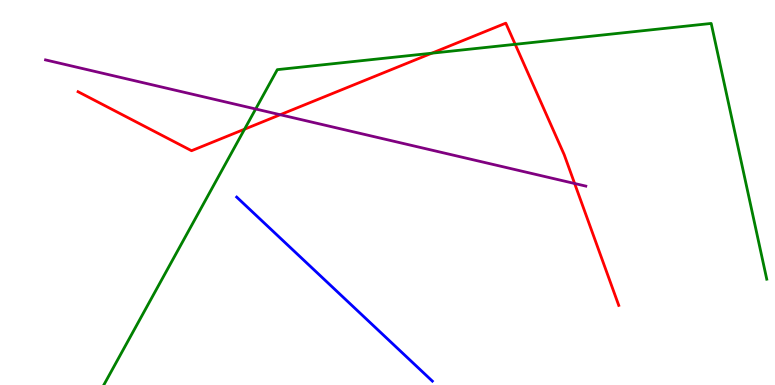[{'lines': ['blue', 'red'], 'intersections': []}, {'lines': ['green', 'red'], 'intersections': [{'x': 3.16, 'y': 6.64}, {'x': 5.57, 'y': 8.62}, {'x': 6.65, 'y': 8.85}]}, {'lines': ['purple', 'red'], 'intersections': [{'x': 3.62, 'y': 7.02}, {'x': 7.41, 'y': 5.23}]}, {'lines': ['blue', 'green'], 'intersections': []}, {'lines': ['blue', 'purple'], 'intersections': []}, {'lines': ['green', 'purple'], 'intersections': [{'x': 3.3, 'y': 7.17}]}]